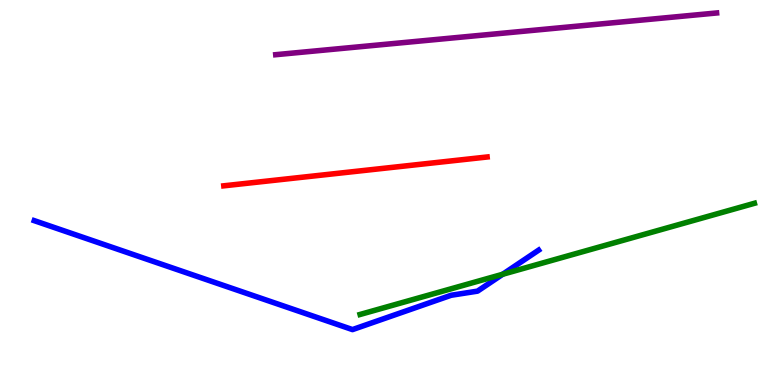[{'lines': ['blue', 'red'], 'intersections': []}, {'lines': ['green', 'red'], 'intersections': []}, {'lines': ['purple', 'red'], 'intersections': []}, {'lines': ['blue', 'green'], 'intersections': [{'x': 6.49, 'y': 2.88}]}, {'lines': ['blue', 'purple'], 'intersections': []}, {'lines': ['green', 'purple'], 'intersections': []}]